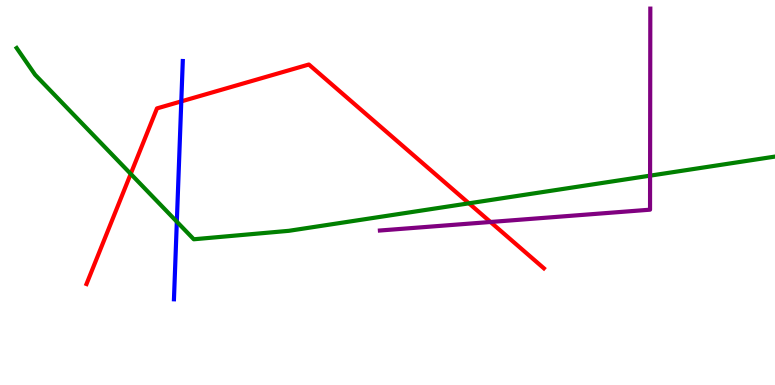[{'lines': ['blue', 'red'], 'intersections': [{'x': 2.34, 'y': 7.37}]}, {'lines': ['green', 'red'], 'intersections': [{'x': 1.69, 'y': 5.48}, {'x': 6.05, 'y': 4.72}]}, {'lines': ['purple', 'red'], 'intersections': [{'x': 6.33, 'y': 4.23}]}, {'lines': ['blue', 'green'], 'intersections': [{'x': 2.28, 'y': 4.24}]}, {'lines': ['blue', 'purple'], 'intersections': []}, {'lines': ['green', 'purple'], 'intersections': [{'x': 8.39, 'y': 5.44}]}]